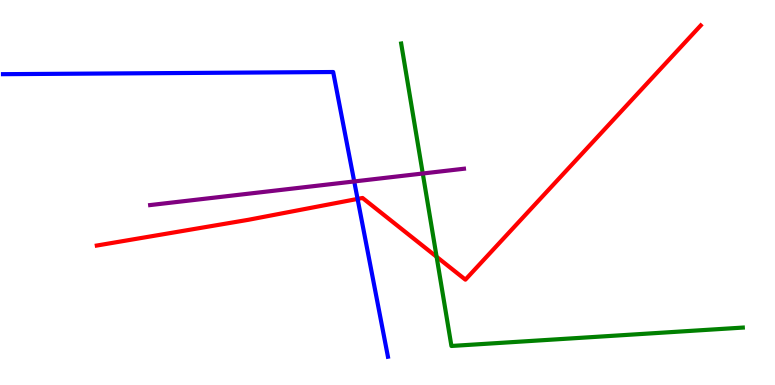[{'lines': ['blue', 'red'], 'intersections': [{'x': 4.61, 'y': 4.83}]}, {'lines': ['green', 'red'], 'intersections': [{'x': 5.63, 'y': 3.33}]}, {'lines': ['purple', 'red'], 'intersections': []}, {'lines': ['blue', 'green'], 'intersections': []}, {'lines': ['blue', 'purple'], 'intersections': [{'x': 4.57, 'y': 5.29}]}, {'lines': ['green', 'purple'], 'intersections': [{'x': 5.46, 'y': 5.49}]}]